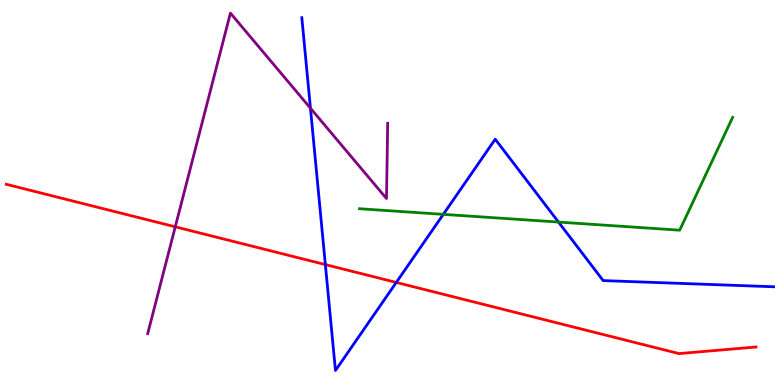[{'lines': ['blue', 'red'], 'intersections': [{'x': 4.2, 'y': 3.13}, {'x': 5.11, 'y': 2.66}]}, {'lines': ['green', 'red'], 'intersections': []}, {'lines': ['purple', 'red'], 'intersections': [{'x': 2.26, 'y': 4.11}]}, {'lines': ['blue', 'green'], 'intersections': [{'x': 5.72, 'y': 4.43}, {'x': 7.21, 'y': 4.23}]}, {'lines': ['blue', 'purple'], 'intersections': [{'x': 4.01, 'y': 7.19}]}, {'lines': ['green', 'purple'], 'intersections': []}]